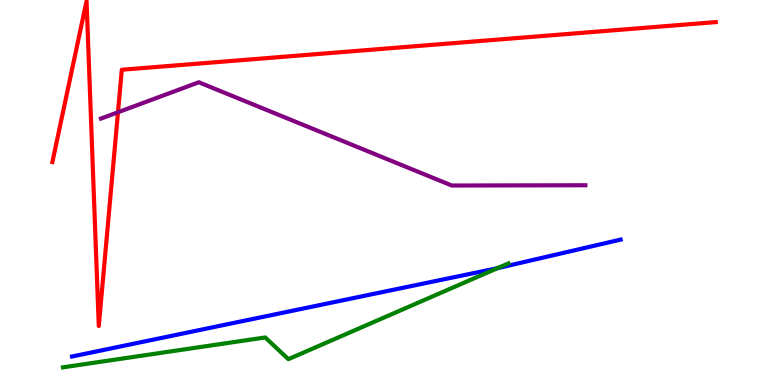[{'lines': ['blue', 'red'], 'intersections': []}, {'lines': ['green', 'red'], 'intersections': []}, {'lines': ['purple', 'red'], 'intersections': [{'x': 1.52, 'y': 7.08}]}, {'lines': ['blue', 'green'], 'intersections': [{'x': 6.42, 'y': 3.03}]}, {'lines': ['blue', 'purple'], 'intersections': []}, {'lines': ['green', 'purple'], 'intersections': []}]